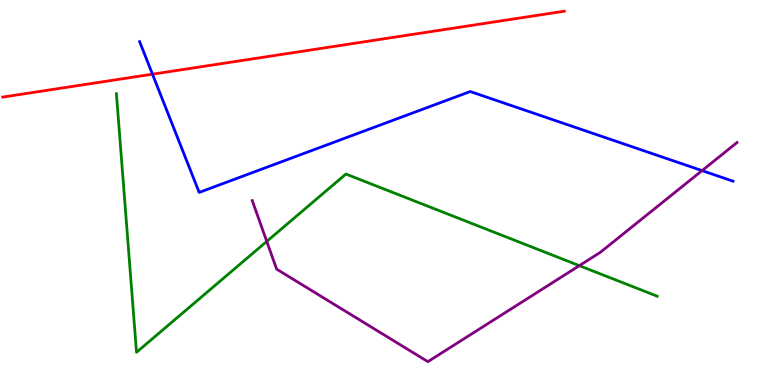[{'lines': ['blue', 'red'], 'intersections': [{'x': 1.97, 'y': 8.07}]}, {'lines': ['green', 'red'], 'intersections': []}, {'lines': ['purple', 'red'], 'intersections': []}, {'lines': ['blue', 'green'], 'intersections': []}, {'lines': ['blue', 'purple'], 'intersections': [{'x': 9.06, 'y': 5.57}]}, {'lines': ['green', 'purple'], 'intersections': [{'x': 3.44, 'y': 3.73}, {'x': 7.48, 'y': 3.1}]}]